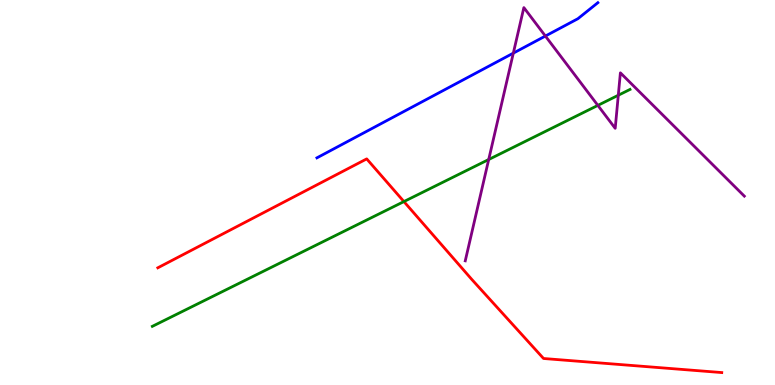[{'lines': ['blue', 'red'], 'intersections': []}, {'lines': ['green', 'red'], 'intersections': [{'x': 5.21, 'y': 4.76}]}, {'lines': ['purple', 'red'], 'intersections': []}, {'lines': ['blue', 'green'], 'intersections': []}, {'lines': ['blue', 'purple'], 'intersections': [{'x': 6.62, 'y': 8.62}, {'x': 7.04, 'y': 9.06}]}, {'lines': ['green', 'purple'], 'intersections': [{'x': 6.31, 'y': 5.86}, {'x': 7.71, 'y': 7.26}, {'x': 7.98, 'y': 7.53}]}]